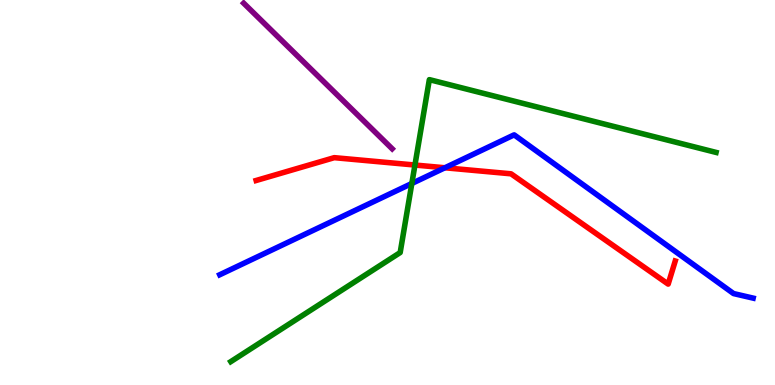[{'lines': ['blue', 'red'], 'intersections': [{'x': 5.74, 'y': 5.64}]}, {'lines': ['green', 'red'], 'intersections': [{'x': 5.35, 'y': 5.71}]}, {'lines': ['purple', 'red'], 'intersections': []}, {'lines': ['blue', 'green'], 'intersections': [{'x': 5.31, 'y': 5.23}]}, {'lines': ['blue', 'purple'], 'intersections': []}, {'lines': ['green', 'purple'], 'intersections': []}]